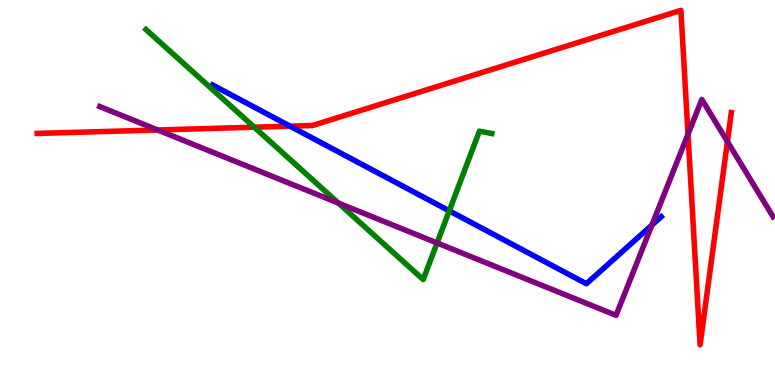[{'lines': ['blue', 'red'], 'intersections': [{'x': 3.74, 'y': 6.72}]}, {'lines': ['green', 'red'], 'intersections': [{'x': 3.28, 'y': 6.7}]}, {'lines': ['purple', 'red'], 'intersections': [{'x': 2.03, 'y': 6.62}, {'x': 8.88, 'y': 6.51}, {'x': 9.39, 'y': 6.32}]}, {'lines': ['blue', 'green'], 'intersections': [{'x': 5.8, 'y': 4.52}]}, {'lines': ['blue', 'purple'], 'intersections': [{'x': 8.41, 'y': 4.15}]}, {'lines': ['green', 'purple'], 'intersections': [{'x': 4.37, 'y': 4.73}, {'x': 5.64, 'y': 3.69}]}]